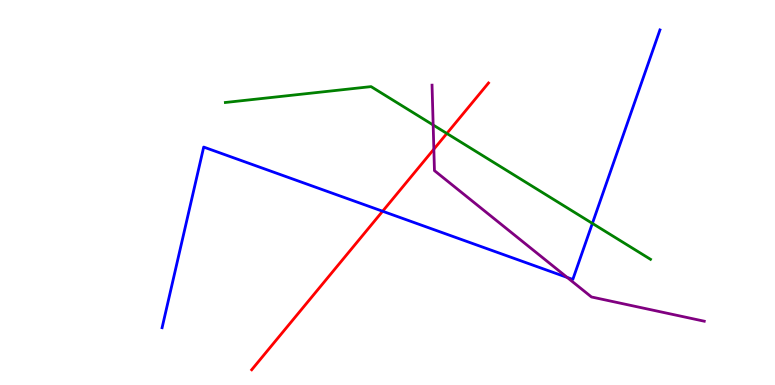[{'lines': ['blue', 'red'], 'intersections': [{'x': 4.94, 'y': 4.51}]}, {'lines': ['green', 'red'], 'intersections': [{'x': 5.77, 'y': 6.53}]}, {'lines': ['purple', 'red'], 'intersections': [{'x': 5.6, 'y': 6.12}]}, {'lines': ['blue', 'green'], 'intersections': [{'x': 7.64, 'y': 4.2}]}, {'lines': ['blue', 'purple'], 'intersections': [{'x': 7.32, 'y': 2.79}]}, {'lines': ['green', 'purple'], 'intersections': [{'x': 5.59, 'y': 6.75}]}]